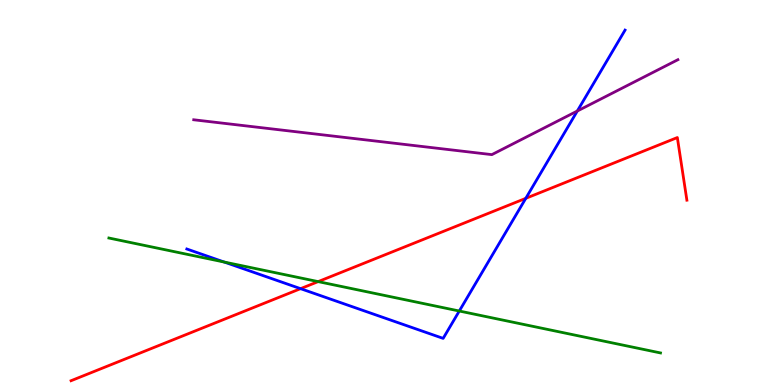[{'lines': ['blue', 'red'], 'intersections': [{'x': 3.88, 'y': 2.5}, {'x': 6.78, 'y': 4.85}]}, {'lines': ['green', 'red'], 'intersections': [{'x': 4.11, 'y': 2.69}]}, {'lines': ['purple', 'red'], 'intersections': []}, {'lines': ['blue', 'green'], 'intersections': [{'x': 2.89, 'y': 3.19}, {'x': 5.93, 'y': 1.92}]}, {'lines': ['blue', 'purple'], 'intersections': [{'x': 7.45, 'y': 7.12}]}, {'lines': ['green', 'purple'], 'intersections': []}]